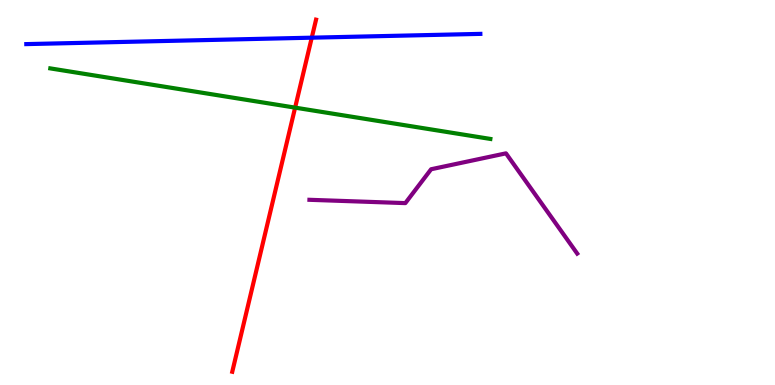[{'lines': ['blue', 'red'], 'intersections': [{'x': 4.02, 'y': 9.02}]}, {'lines': ['green', 'red'], 'intersections': [{'x': 3.81, 'y': 7.2}]}, {'lines': ['purple', 'red'], 'intersections': []}, {'lines': ['blue', 'green'], 'intersections': []}, {'lines': ['blue', 'purple'], 'intersections': []}, {'lines': ['green', 'purple'], 'intersections': []}]